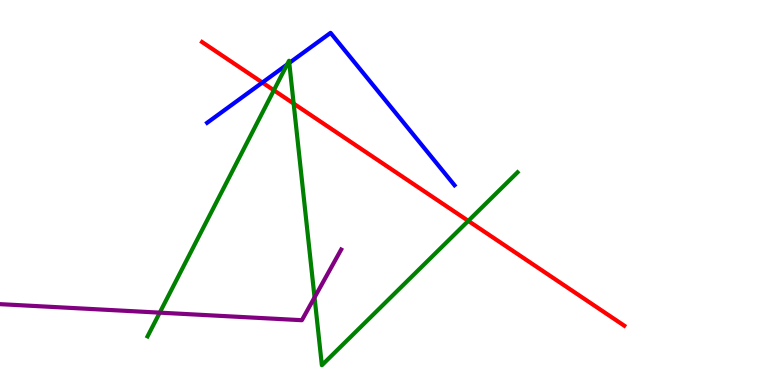[{'lines': ['blue', 'red'], 'intersections': [{'x': 3.39, 'y': 7.86}]}, {'lines': ['green', 'red'], 'intersections': [{'x': 3.53, 'y': 7.66}, {'x': 3.79, 'y': 7.31}, {'x': 6.04, 'y': 4.26}]}, {'lines': ['purple', 'red'], 'intersections': []}, {'lines': ['blue', 'green'], 'intersections': [{'x': 3.7, 'y': 8.32}, {'x': 3.73, 'y': 8.37}]}, {'lines': ['blue', 'purple'], 'intersections': []}, {'lines': ['green', 'purple'], 'intersections': [{'x': 2.06, 'y': 1.88}, {'x': 4.06, 'y': 2.28}]}]